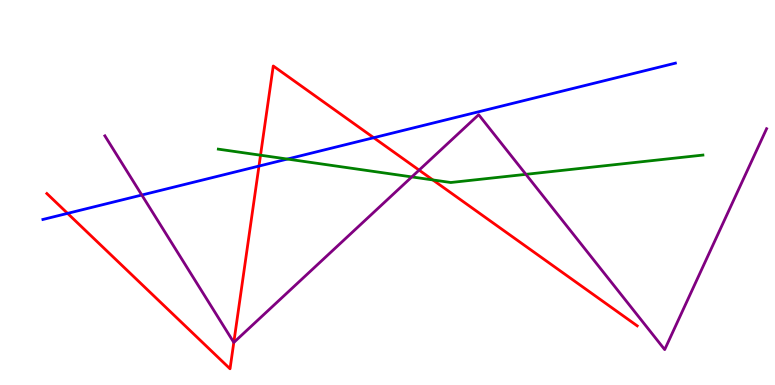[{'lines': ['blue', 'red'], 'intersections': [{'x': 0.872, 'y': 4.46}, {'x': 3.34, 'y': 5.69}, {'x': 4.82, 'y': 6.42}]}, {'lines': ['green', 'red'], 'intersections': [{'x': 3.36, 'y': 5.97}, {'x': 5.59, 'y': 5.33}]}, {'lines': ['purple', 'red'], 'intersections': [{'x': 3.02, 'y': 1.11}, {'x': 5.41, 'y': 5.58}]}, {'lines': ['blue', 'green'], 'intersections': [{'x': 3.71, 'y': 5.87}]}, {'lines': ['blue', 'purple'], 'intersections': [{'x': 1.83, 'y': 4.93}]}, {'lines': ['green', 'purple'], 'intersections': [{'x': 5.31, 'y': 5.4}, {'x': 6.79, 'y': 5.47}]}]